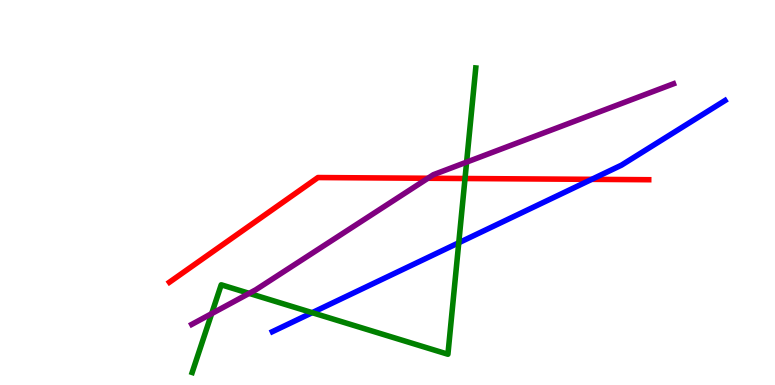[{'lines': ['blue', 'red'], 'intersections': [{'x': 7.64, 'y': 5.34}]}, {'lines': ['green', 'red'], 'intersections': [{'x': 6.0, 'y': 5.36}]}, {'lines': ['purple', 'red'], 'intersections': [{'x': 5.52, 'y': 5.37}]}, {'lines': ['blue', 'green'], 'intersections': [{'x': 4.03, 'y': 1.88}, {'x': 5.92, 'y': 3.69}]}, {'lines': ['blue', 'purple'], 'intersections': []}, {'lines': ['green', 'purple'], 'intersections': [{'x': 2.73, 'y': 1.85}, {'x': 3.22, 'y': 2.38}, {'x': 6.02, 'y': 5.79}]}]